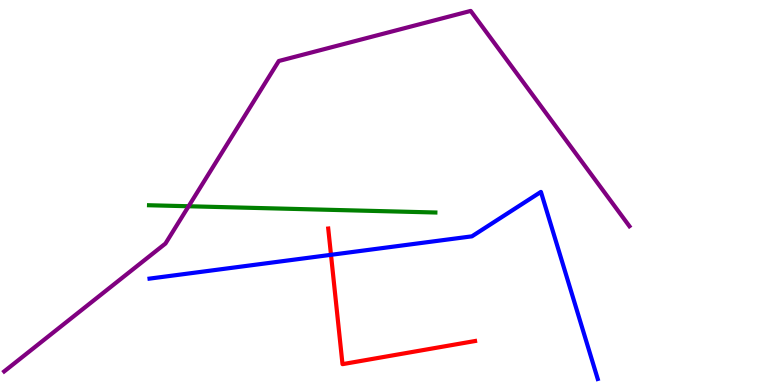[{'lines': ['blue', 'red'], 'intersections': [{'x': 4.27, 'y': 3.38}]}, {'lines': ['green', 'red'], 'intersections': []}, {'lines': ['purple', 'red'], 'intersections': []}, {'lines': ['blue', 'green'], 'intersections': []}, {'lines': ['blue', 'purple'], 'intersections': []}, {'lines': ['green', 'purple'], 'intersections': [{'x': 2.43, 'y': 4.64}]}]